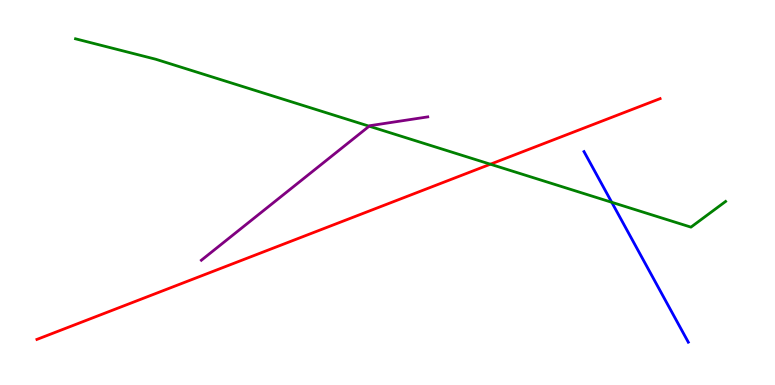[{'lines': ['blue', 'red'], 'intersections': []}, {'lines': ['green', 'red'], 'intersections': [{'x': 6.33, 'y': 5.73}]}, {'lines': ['purple', 'red'], 'intersections': []}, {'lines': ['blue', 'green'], 'intersections': [{'x': 7.89, 'y': 4.75}]}, {'lines': ['blue', 'purple'], 'intersections': []}, {'lines': ['green', 'purple'], 'intersections': [{'x': 4.76, 'y': 6.72}]}]